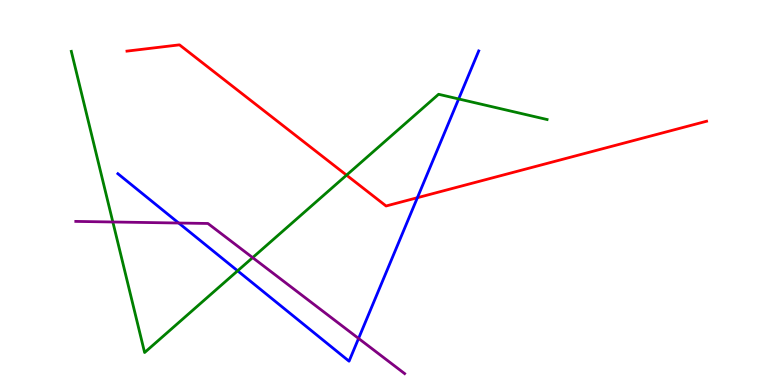[{'lines': ['blue', 'red'], 'intersections': [{'x': 5.39, 'y': 4.86}]}, {'lines': ['green', 'red'], 'intersections': [{'x': 4.47, 'y': 5.45}]}, {'lines': ['purple', 'red'], 'intersections': []}, {'lines': ['blue', 'green'], 'intersections': [{'x': 3.07, 'y': 2.97}, {'x': 5.92, 'y': 7.43}]}, {'lines': ['blue', 'purple'], 'intersections': [{'x': 2.31, 'y': 4.21}, {'x': 4.63, 'y': 1.21}]}, {'lines': ['green', 'purple'], 'intersections': [{'x': 1.46, 'y': 4.23}, {'x': 3.26, 'y': 3.31}]}]